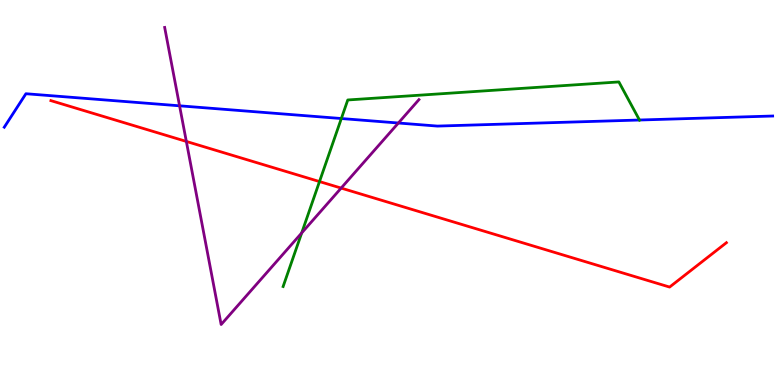[{'lines': ['blue', 'red'], 'intersections': []}, {'lines': ['green', 'red'], 'intersections': [{'x': 4.12, 'y': 5.28}]}, {'lines': ['purple', 'red'], 'intersections': [{'x': 2.4, 'y': 6.33}, {'x': 4.4, 'y': 5.11}]}, {'lines': ['blue', 'green'], 'intersections': [{'x': 4.4, 'y': 6.92}, {'x': 8.25, 'y': 6.88}]}, {'lines': ['blue', 'purple'], 'intersections': [{'x': 2.32, 'y': 7.25}, {'x': 5.14, 'y': 6.8}]}, {'lines': ['green', 'purple'], 'intersections': [{'x': 3.89, 'y': 3.95}]}]